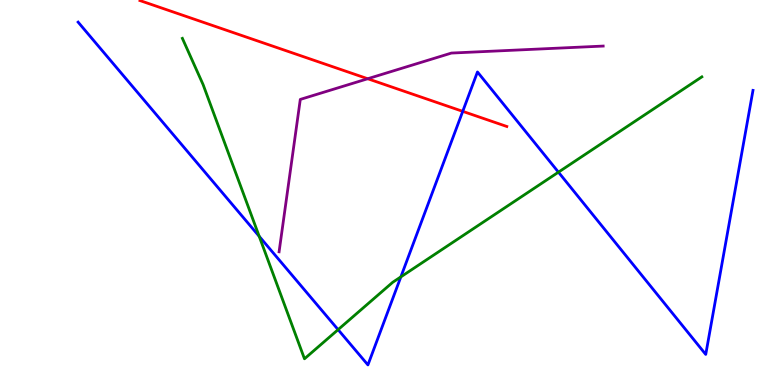[{'lines': ['blue', 'red'], 'intersections': [{'x': 5.97, 'y': 7.11}]}, {'lines': ['green', 'red'], 'intersections': []}, {'lines': ['purple', 'red'], 'intersections': [{'x': 4.74, 'y': 7.95}]}, {'lines': ['blue', 'green'], 'intersections': [{'x': 3.34, 'y': 3.86}, {'x': 4.36, 'y': 1.44}, {'x': 5.17, 'y': 2.81}, {'x': 7.21, 'y': 5.53}]}, {'lines': ['blue', 'purple'], 'intersections': []}, {'lines': ['green', 'purple'], 'intersections': []}]